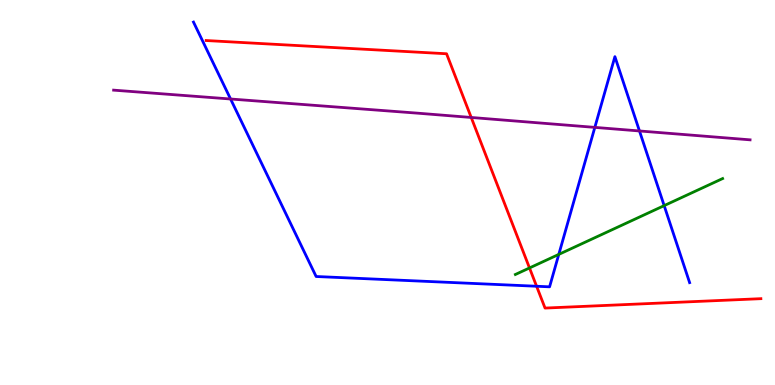[{'lines': ['blue', 'red'], 'intersections': [{'x': 6.92, 'y': 2.56}]}, {'lines': ['green', 'red'], 'intersections': [{'x': 6.83, 'y': 3.04}]}, {'lines': ['purple', 'red'], 'intersections': [{'x': 6.08, 'y': 6.95}]}, {'lines': ['blue', 'green'], 'intersections': [{'x': 7.21, 'y': 3.39}, {'x': 8.57, 'y': 4.66}]}, {'lines': ['blue', 'purple'], 'intersections': [{'x': 2.98, 'y': 7.43}, {'x': 7.68, 'y': 6.69}, {'x': 8.25, 'y': 6.6}]}, {'lines': ['green', 'purple'], 'intersections': []}]